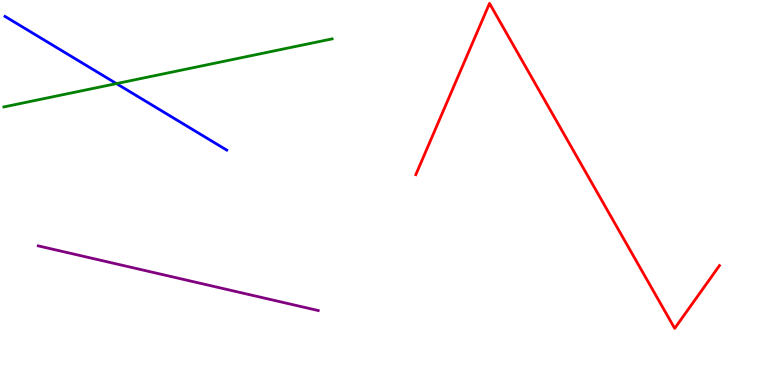[{'lines': ['blue', 'red'], 'intersections': []}, {'lines': ['green', 'red'], 'intersections': []}, {'lines': ['purple', 'red'], 'intersections': []}, {'lines': ['blue', 'green'], 'intersections': [{'x': 1.5, 'y': 7.83}]}, {'lines': ['blue', 'purple'], 'intersections': []}, {'lines': ['green', 'purple'], 'intersections': []}]